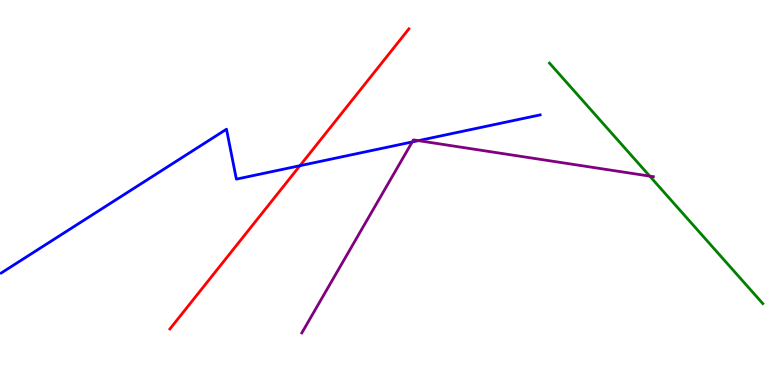[{'lines': ['blue', 'red'], 'intersections': [{'x': 3.87, 'y': 5.7}]}, {'lines': ['green', 'red'], 'intersections': []}, {'lines': ['purple', 'red'], 'intersections': []}, {'lines': ['blue', 'green'], 'intersections': []}, {'lines': ['blue', 'purple'], 'intersections': [{'x': 5.32, 'y': 6.31}, {'x': 5.4, 'y': 6.35}]}, {'lines': ['green', 'purple'], 'intersections': [{'x': 8.38, 'y': 5.43}]}]